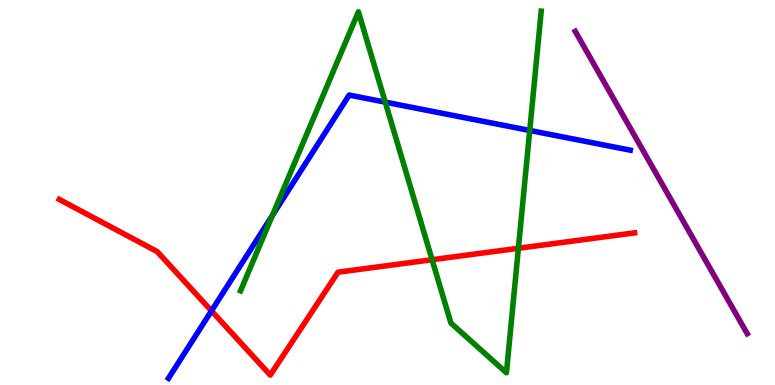[{'lines': ['blue', 'red'], 'intersections': [{'x': 2.73, 'y': 1.93}]}, {'lines': ['green', 'red'], 'intersections': [{'x': 5.58, 'y': 3.25}, {'x': 6.69, 'y': 3.55}]}, {'lines': ['purple', 'red'], 'intersections': []}, {'lines': ['blue', 'green'], 'intersections': [{'x': 3.52, 'y': 4.41}, {'x': 4.97, 'y': 7.35}, {'x': 6.84, 'y': 6.61}]}, {'lines': ['blue', 'purple'], 'intersections': []}, {'lines': ['green', 'purple'], 'intersections': []}]